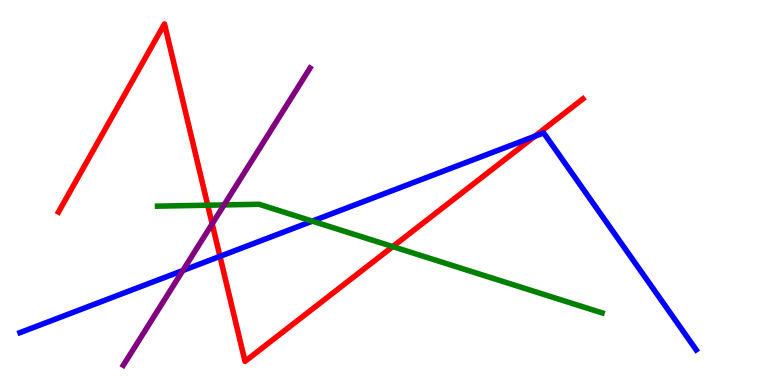[{'lines': ['blue', 'red'], 'intersections': [{'x': 2.84, 'y': 3.34}, {'x': 6.9, 'y': 6.46}]}, {'lines': ['green', 'red'], 'intersections': [{'x': 2.68, 'y': 4.67}, {'x': 5.07, 'y': 3.59}]}, {'lines': ['purple', 'red'], 'intersections': [{'x': 2.74, 'y': 4.19}]}, {'lines': ['blue', 'green'], 'intersections': [{'x': 4.03, 'y': 4.26}]}, {'lines': ['blue', 'purple'], 'intersections': [{'x': 2.36, 'y': 2.97}]}, {'lines': ['green', 'purple'], 'intersections': [{'x': 2.89, 'y': 4.68}]}]